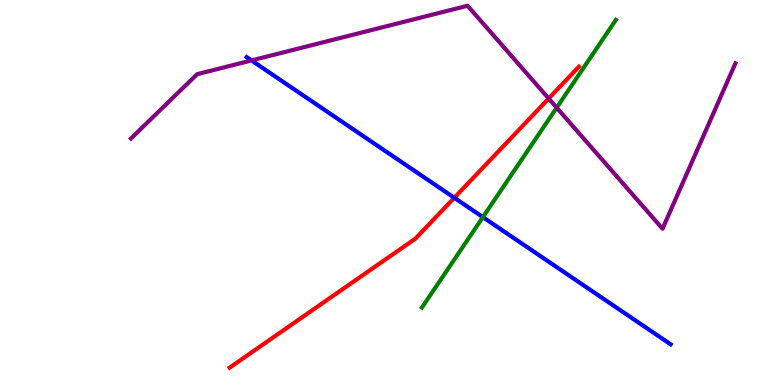[{'lines': ['blue', 'red'], 'intersections': [{'x': 5.86, 'y': 4.86}]}, {'lines': ['green', 'red'], 'intersections': []}, {'lines': ['purple', 'red'], 'intersections': [{'x': 7.08, 'y': 7.44}]}, {'lines': ['blue', 'green'], 'intersections': [{'x': 6.23, 'y': 4.36}]}, {'lines': ['blue', 'purple'], 'intersections': [{'x': 3.25, 'y': 8.43}]}, {'lines': ['green', 'purple'], 'intersections': [{'x': 7.18, 'y': 7.2}]}]